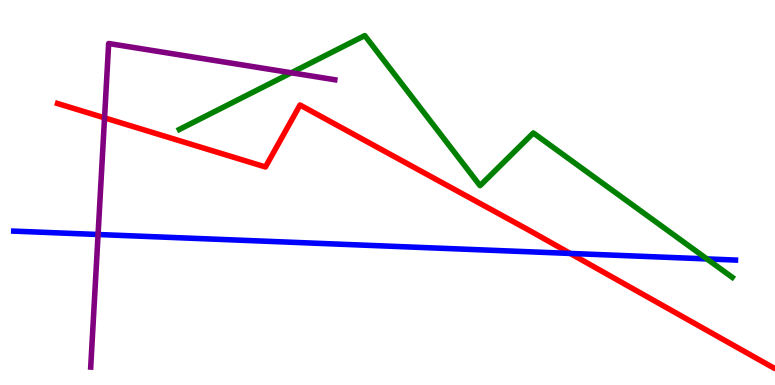[{'lines': ['blue', 'red'], 'intersections': [{'x': 7.36, 'y': 3.42}]}, {'lines': ['green', 'red'], 'intersections': []}, {'lines': ['purple', 'red'], 'intersections': [{'x': 1.35, 'y': 6.94}]}, {'lines': ['blue', 'green'], 'intersections': [{'x': 9.12, 'y': 3.27}]}, {'lines': ['blue', 'purple'], 'intersections': [{'x': 1.27, 'y': 3.91}]}, {'lines': ['green', 'purple'], 'intersections': [{'x': 3.76, 'y': 8.11}]}]